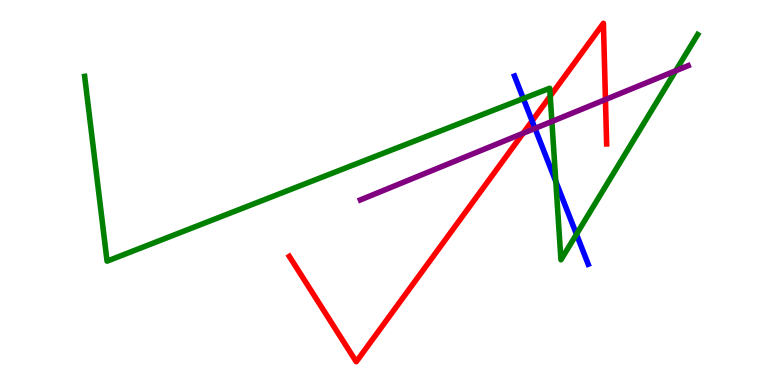[{'lines': ['blue', 'red'], 'intersections': [{'x': 6.87, 'y': 6.86}]}, {'lines': ['green', 'red'], 'intersections': [{'x': 7.1, 'y': 7.5}]}, {'lines': ['purple', 'red'], 'intersections': [{'x': 6.75, 'y': 6.54}, {'x': 7.81, 'y': 7.41}]}, {'lines': ['blue', 'green'], 'intersections': [{'x': 6.75, 'y': 7.44}, {'x': 7.17, 'y': 5.29}, {'x': 7.44, 'y': 3.92}]}, {'lines': ['blue', 'purple'], 'intersections': [{'x': 6.9, 'y': 6.67}]}, {'lines': ['green', 'purple'], 'intersections': [{'x': 7.12, 'y': 6.84}, {'x': 8.72, 'y': 8.16}]}]